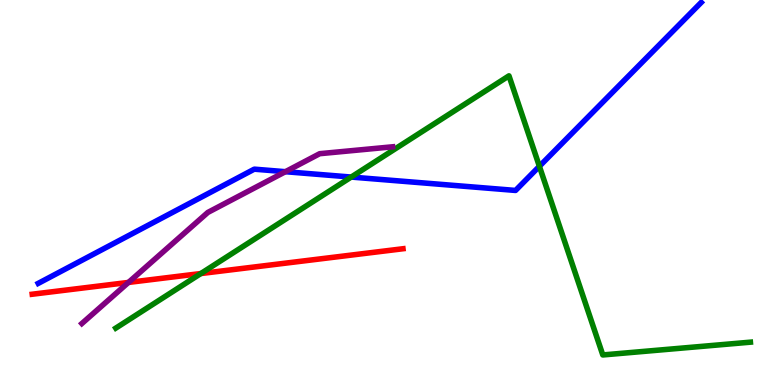[{'lines': ['blue', 'red'], 'intersections': []}, {'lines': ['green', 'red'], 'intersections': [{'x': 2.59, 'y': 2.89}]}, {'lines': ['purple', 'red'], 'intersections': [{'x': 1.66, 'y': 2.66}]}, {'lines': ['blue', 'green'], 'intersections': [{'x': 4.53, 'y': 5.4}, {'x': 6.96, 'y': 5.68}]}, {'lines': ['blue', 'purple'], 'intersections': [{'x': 3.68, 'y': 5.54}]}, {'lines': ['green', 'purple'], 'intersections': []}]